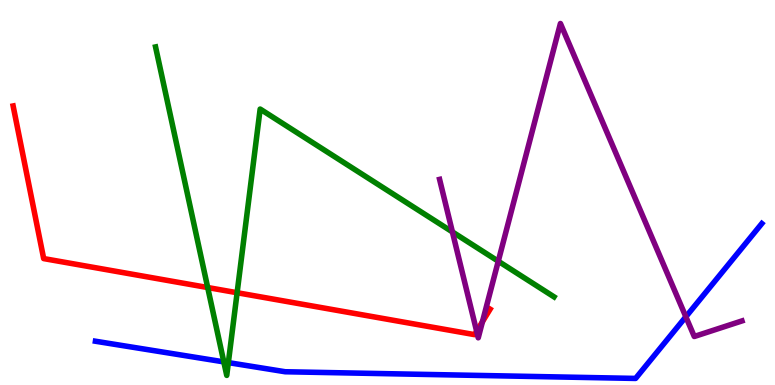[{'lines': ['blue', 'red'], 'intersections': []}, {'lines': ['green', 'red'], 'intersections': [{'x': 2.68, 'y': 2.53}, {'x': 3.06, 'y': 2.4}]}, {'lines': ['purple', 'red'], 'intersections': [{'x': 6.15, 'y': 1.4}, {'x': 6.23, 'y': 1.64}]}, {'lines': ['blue', 'green'], 'intersections': [{'x': 2.89, 'y': 0.601}, {'x': 2.95, 'y': 0.582}]}, {'lines': ['blue', 'purple'], 'intersections': [{'x': 8.85, 'y': 1.77}]}, {'lines': ['green', 'purple'], 'intersections': [{'x': 5.84, 'y': 3.98}, {'x': 6.43, 'y': 3.21}]}]